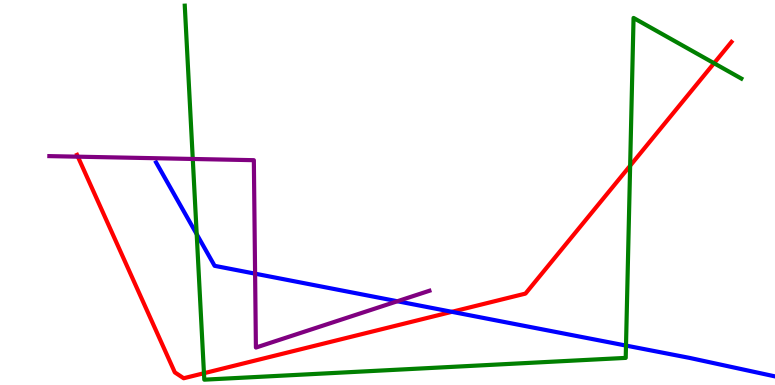[{'lines': ['blue', 'red'], 'intersections': [{'x': 5.83, 'y': 1.9}]}, {'lines': ['green', 'red'], 'intersections': [{'x': 2.63, 'y': 0.306}, {'x': 8.13, 'y': 5.7}, {'x': 9.21, 'y': 8.36}]}, {'lines': ['purple', 'red'], 'intersections': [{'x': 1.0, 'y': 5.93}]}, {'lines': ['blue', 'green'], 'intersections': [{'x': 2.54, 'y': 3.92}, {'x': 8.08, 'y': 1.02}]}, {'lines': ['blue', 'purple'], 'intersections': [{'x': 3.29, 'y': 2.89}, {'x': 5.13, 'y': 2.18}]}, {'lines': ['green', 'purple'], 'intersections': [{'x': 2.49, 'y': 5.87}]}]